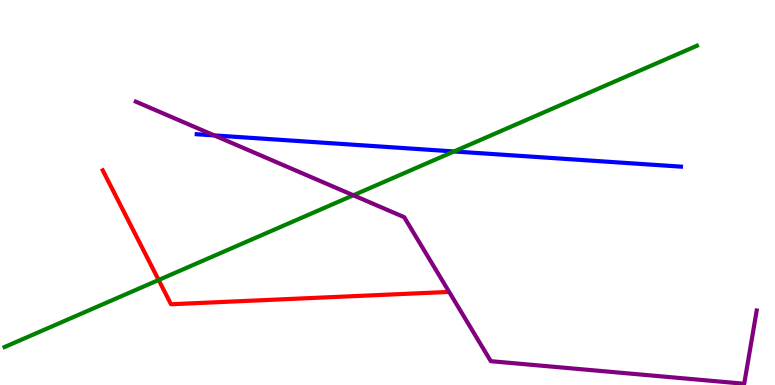[{'lines': ['blue', 'red'], 'intersections': []}, {'lines': ['green', 'red'], 'intersections': [{'x': 2.05, 'y': 2.73}]}, {'lines': ['purple', 'red'], 'intersections': []}, {'lines': ['blue', 'green'], 'intersections': [{'x': 5.86, 'y': 6.07}]}, {'lines': ['blue', 'purple'], 'intersections': [{'x': 2.76, 'y': 6.48}]}, {'lines': ['green', 'purple'], 'intersections': [{'x': 4.56, 'y': 4.93}]}]